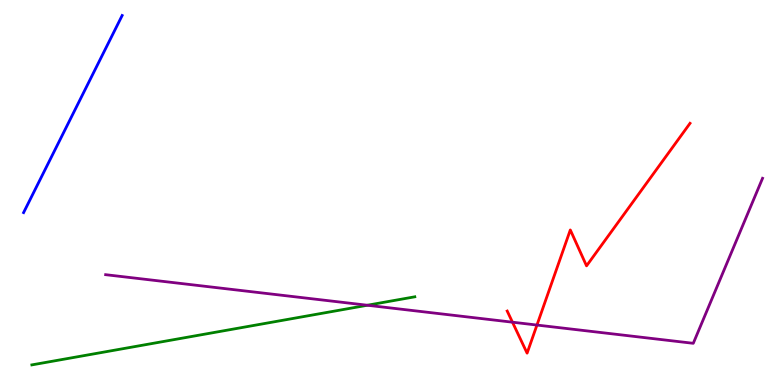[{'lines': ['blue', 'red'], 'intersections': []}, {'lines': ['green', 'red'], 'intersections': []}, {'lines': ['purple', 'red'], 'intersections': [{'x': 6.61, 'y': 1.63}, {'x': 6.93, 'y': 1.56}]}, {'lines': ['blue', 'green'], 'intersections': []}, {'lines': ['blue', 'purple'], 'intersections': []}, {'lines': ['green', 'purple'], 'intersections': [{'x': 4.74, 'y': 2.07}]}]